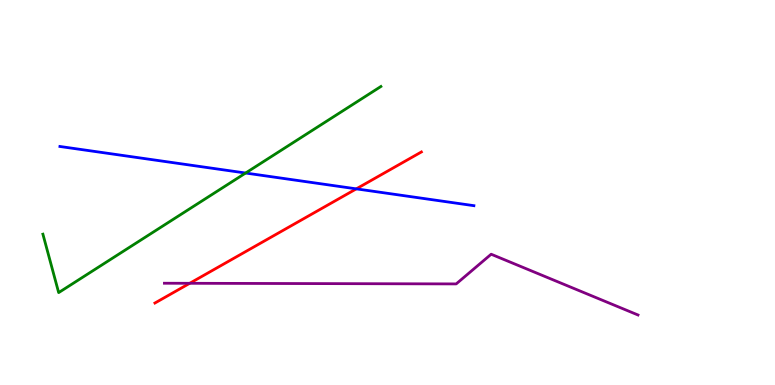[{'lines': ['blue', 'red'], 'intersections': [{'x': 4.6, 'y': 5.09}]}, {'lines': ['green', 'red'], 'intersections': []}, {'lines': ['purple', 'red'], 'intersections': [{'x': 2.45, 'y': 2.64}]}, {'lines': ['blue', 'green'], 'intersections': [{'x': 3.17, 'y': 5.51}]}, {'lines': ['blue', 'purple'], 'intersections': []}, {'lines': ['green', 'purple'], 'intersections': []}]